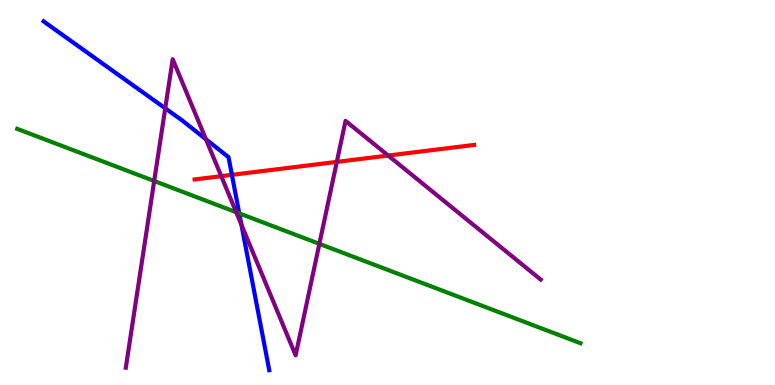[{'lines': ['blue', 'red'], 'intersections': [{'x': 2.99, 'y': 5.46}]}, {'lines': ['green', 'red'], 'intersections': []}, {'lines': ['purple', 'red'], 'intersections': [{'x': 2.85, 'y': 5.42}, {'x': 4.35, 'y': 5.8}, {'x': 5.01, 'y': 5.96}]}, {'lines': ['blue', 'green'], 'intersections': [{'x': 3.09, 'y': 4.46}]}, {'lines': ['blue', 'purple'], 'intersections': [{'x': 2.13, 'y': 7.19}, {'x': 2.66, 'y': 6.38}, {'x': 3.12, 'y': 4.16}]}, {'lines': ['green', 'purple'], 'intersections': [{'x': 1.99, 'y': 5.3}, {'x': 3.05, 'y': 4.49}, {'x': 4.12, 'y': 3.67}]}]